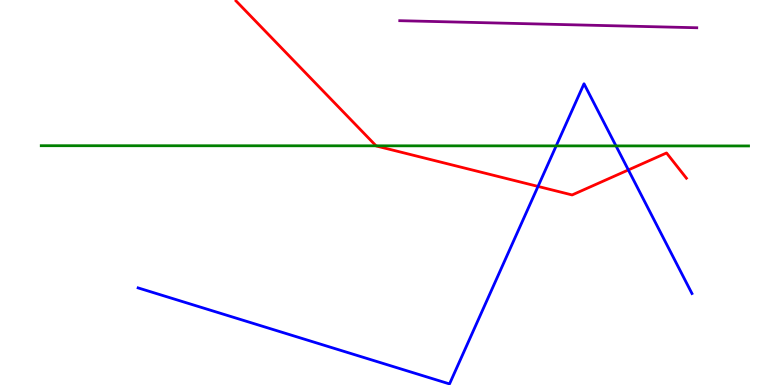[{'lines': ['blue', 'red'], 'intersections': [{'x': 6.94, 'y': 5.16}, {'x': 8.11, 'y': 5.59}]}, {'lines': ['green', 'red'], 'intersections': [{'x': 4.85, 'y': 6.21}]}, {'lines': ['purple', 'red'], 'intersections': []}, {'lines': ['blue', 'green'], 'intersections': [{'x': 7.18, 'y': 6.21}, {'x': 7.95, 'y': 6.21}]}, {'lines': ['blue', 'purple'], 'intersections': []}, {'lines': ['green', 'purple'], 'intersections': []}]